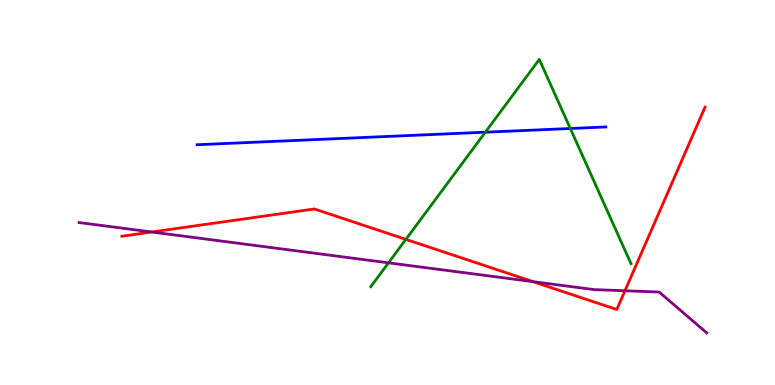[{'lines': ['blue', 'red'], 'intersections': []}, {'lines': ['green', 'red'], 'intersections': [{'x': 5.24, 'y': 3.78}]}, {'lines': ['purple', 'red'], 'intersections': [{'x': 1.96, 'y': 3.97}, {'x': 6.88, 'y': 2.68}, {'x': 8.06, 'y': 2.45}]}, {'lines': ['blue', 'green'], 'intersections': [{'x': 6.26, 'y': 6.57}, {'x': 7.36, 'y': 6.66}]}, {'lines': ['blue', 'purple'], 'intersections': []}, {'lines': ['green', 'purple'], 'intersections': [{'x': 5.01, 'y': 3.17}]}]